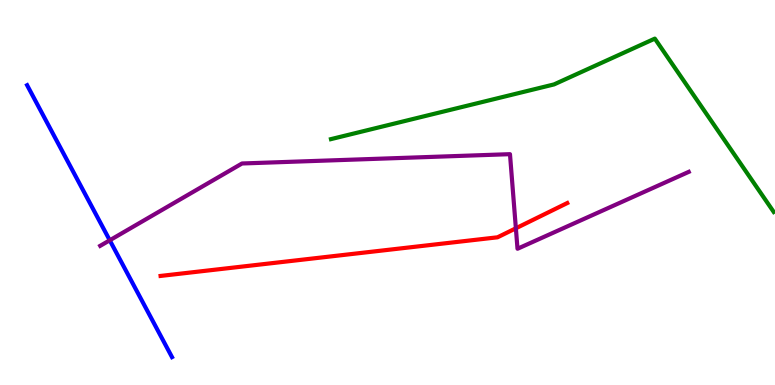[{'lines': ['blue', 'red'], 'intersections': []}, {'lines': ['green', 'red'], 'intersections': []}, {'lines': ['purple', 'red'], 'intersections': [{'x': 6.66, 'y': 4.07}]}, {'lines': ['blue', 'green'], 'intersections': []}, {'lines': ['blue', 'purple'], 'intersections': [{'x': 1.42, 'y': 3.76}]}, {'lines': ['green', 'purple'], 'intersections': []}]